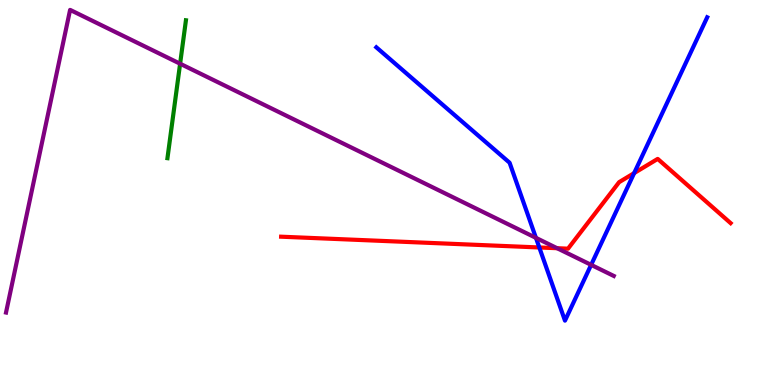[{'lines': ['blue', 'red'], 'intersections': [{'x': 6.96, 'y': 3.57}, {'x': 8.18, 'y': 5.5}]}, {'lines': ['green', 'red'], 'intersections': []}, {'lines': ['purple', 'red'], 'intersections': [{'x': 7.19, 'y': 3.55}]}, {'lines': ['blue', 'green'], 'intersections': []}, {'lines': ['blue', 'purple'], 'intersections': [{'x': 6.92, 'y': 3.82}, {'x': 7.63, 'y': 3.12}]}, {'lines': ['green', 'purple'], 'intersections': [{'x': 2.32, 'y': 8.34}]}]